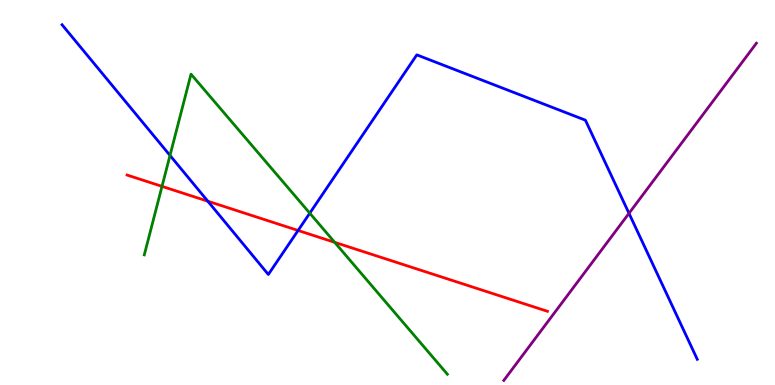[{'lines': ['blue', 'red'], 'intersections': [{'x': 2.68, 'y': 4.77}, {'x': 3.85, 'y': 4.01}]}, {'lines': ['green', 'red'], 'intersections': [{'x': 2.09, 'y': 5.16}, {'x': 4.32, 'y': 3.71}]}, {'lines': ['purple', 'red'], 'intersections': []}, {'lines': ['blue', 'green'], 'intersections': [{'x': 2.19, 'y': 5.96}, {'x': 4.0, 'y': 4.46}]}, {'lines': ['blue', 'purple'], 'intersections': [{'x': 8.12, 'y': 4.46}]}, {'lines': ['green', 'purple'], 'intersections': []}]